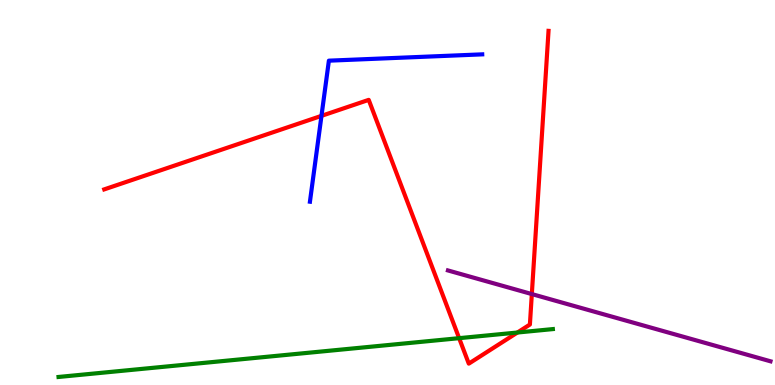[{'lines': ['blue', 'red'], 'intersections': [{'x': 4.15, 'y': 6.99}]}, {'lines': ['green', 'red'], 'intersections': [{'x': 5.92, 'y': 1.22}, {'x': 6.68, 'y': 1.36}]}, {'lines': ['purple', 'red'], 'intersections': [{'x': 6.86, 'y': 2.36}]}, {'lines': ['blue', 'green'], 'intersections': []}, {'lines': ['blue', 'purple'], 'intersections': []}, {'lines': ['green', 'purple'], 'intersections': []}]